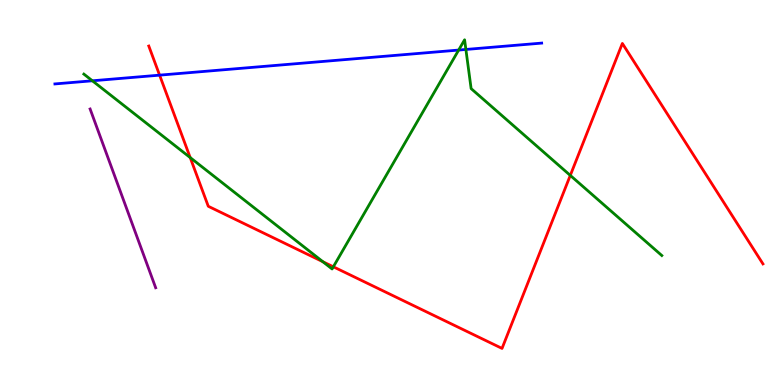[{'lines': ['blue', 'red'], 'intersections': [{'x': 2.06, 'y': 8.05}]}, {'lines': ['green', 'red'], 'intersections': [{'x': 2.45, 'y': 5.91}, {'x': 4.17, 'y': 3.2}, {'x': 4.3, 'y': 3.07}, {'x': 7.36, 'y': 5.44}]}, {'lines': ['purple', 'red'], 'intersections': []}, {'lines': ['blue', 'green'], 'intersections': [{'x': 1.19, 'y': 7.9}, {'x': 5.92, 'y': 8.7}, {'x': 6.01, 'y': 8.72}]}, {'lines': ['blue', 'purple'], 'intersections': []}, {'lines': ['green', 'purple'], 'intersections': []}]